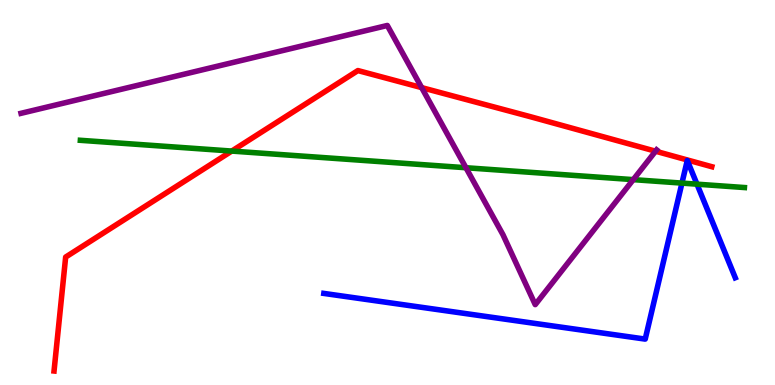[{'lines': ['blue', 'red'], 'intersections': []}, {'lines': ['green', 'red'], 'intersections': [{'x': 2.99, 'y': 6.08}]}, {'lines': ['purple', 'red'], 'intersections': [{'x': 5.44, 'y': 7.72}, {'x': 8.46, 'y': 6.07}]}, {'lines': ['blue', 'green'], 'intersections': [{'x': 8.8, 'y': 5.24}, {'x': 8.99, 'y': 5.22}]}, {'lines': ['blue', 'purple'], 'intersections': []}, {'lines': ['green', 'purple'], 'intersections': [{'x': 6.01, 'y': 5.64}, {'x': 8.17, 'y': 5.33}]}]